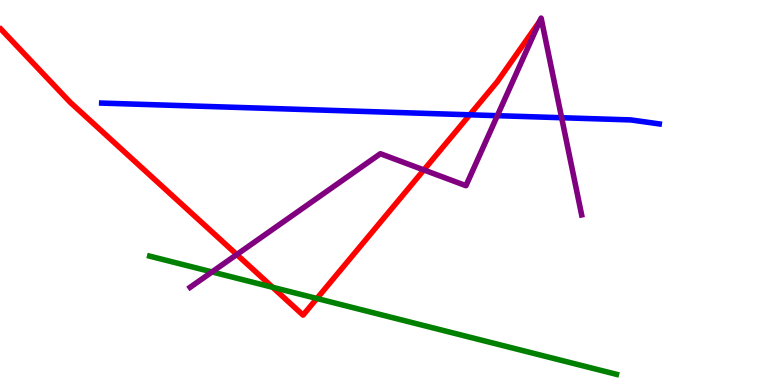[{'lines': ['blue', 'red'], 'intersections': [{'x': 6.06, 'y': 7.02}]}, {'lines': ['green', 'red'], 'intersections': [{'x': 3.52, 'y': 2.54}, {'x': 4.09, 'y': 2.25}]}, {'lines': ['purple', 'red'], 'intersections': [{'x': 3.06, 'y': 3.39}, {'x': 5.47, 'y': 5.59}]}, {'lines': ['blue', 'green'], 'intersections': []}, {'lines': ['blue', 'purple'], 'intersections': [{'x': 6.42, 'y': 7.0}, {'x': 7.25, 'y': 6.94}]}, {'lines': ['green', 'purple'], 'intersections': [{'x': 2.74, 'y': 2.94}]}]